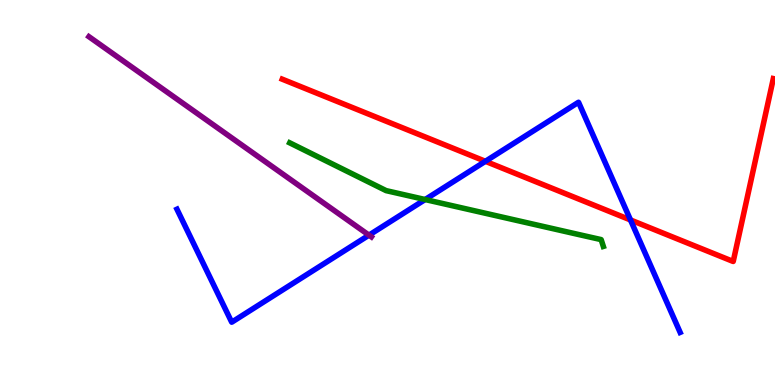[{'lines': ['blue', 'red'], 'intersections': [{'x': 6.26, 'y': 5.81}, {'x': 8.14, 'y': 4.29}]}, {'lines': ['green', 'red'], 'intersections': []}, {'lines': ['purple', 'red'], 'intersections': []}, {'lines': ['blue', 'green'], 'intersections': [{'x': 5.49, 'y': 4.82}]}, {'lines': ['blue', 'purple'], 'intersections': [{'x': 4.76, 'y': 3.89}]}, {'lines': ['green', 'purple'], 'intersections': []}]